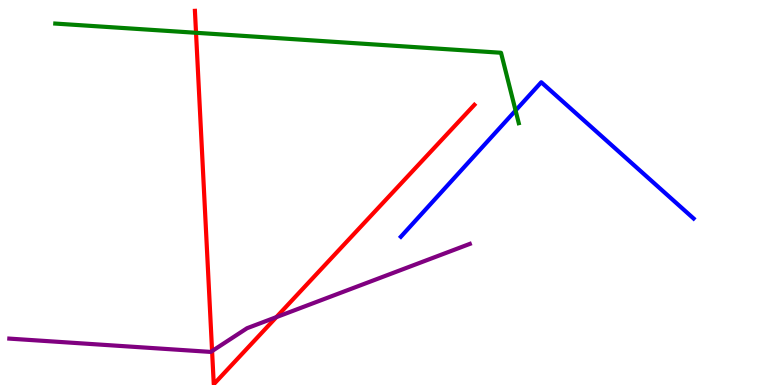[{'lines': ['blue', 'red'], 'intersections': []}, {'lines': ['green', 'red'], 'intersections': [{'x': 2.53, 'y': 9.15}]}, {'lines': ['purple', 'red'], 'intersections': [{'x': 2.74, 'y': 0.882}, {'x': 3.57, 'y': 1.76}]}, {'lines': ['blue', 'green'], 'intersections': [{'x': 6.65, 'y': 7.13}]}, {'lines': ['blue', 'purple'], 'intersections': []}, {'lines': ['green', 'purple'], 'intersections': []}]